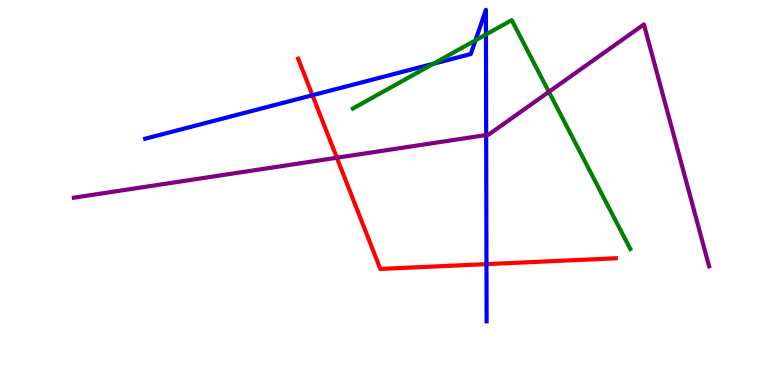[{'lines': ['blue', 'red'], 'intersections': [{'x': 4.03, 'y': 7.53}, {'x': 6.28, 'y': 3.14}]}, {'lines': ['green', 'red'], 'intersections': []}, {'lines': ['purple', 'red'], 'intersections': [{'x': 4.35, 'y': 5.9}]}, {'lines': ['blue', 'green'], 'intersections': [{'x': 5.59, 'y': 8.34}, {'x': 6.14, 'y': 8.95}, {'x': 6.27, 'y': 9.1}]}, {'lines': ['blue', 'purple'], 'intersections': [{'x': 6.27, 'y': 6.49}]}, {'lines': ['green', 'purple'], 'intersections': [{'x': 7.08, 'y': 7.61}]}]